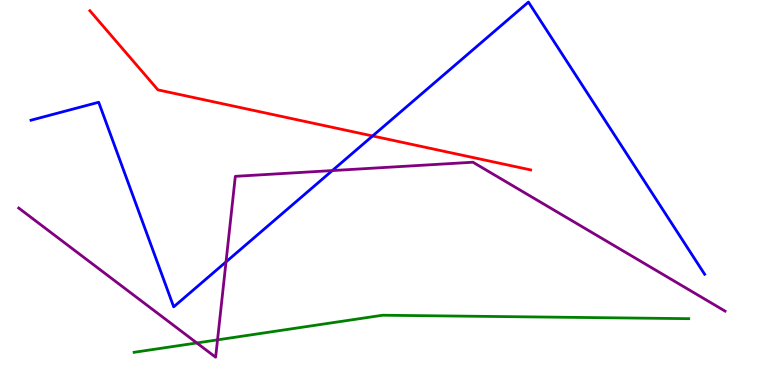[{'lines': ['blue', 'red'], 'intersections': [{'x': 4.81, 'y': 6.47}]}, {'lines': ['green', 'red'], 'intersections': []}, {'lines': ['purple', 'red'], 'intersections': []}, {'lines': ['blue', 'green'], 'intersections': []}, {'lines': ['blue', 'purple'], 'intersections': [{'x': 2.92, 'y': 3.2}, {'x': 4.29, 'y': 5.57}]}, {'lines': ['green', 'purple'], 'intersections': [{'x': 2.54, 'y': 1.09}, {'x': 2.81, 'y': 1.17}]}]